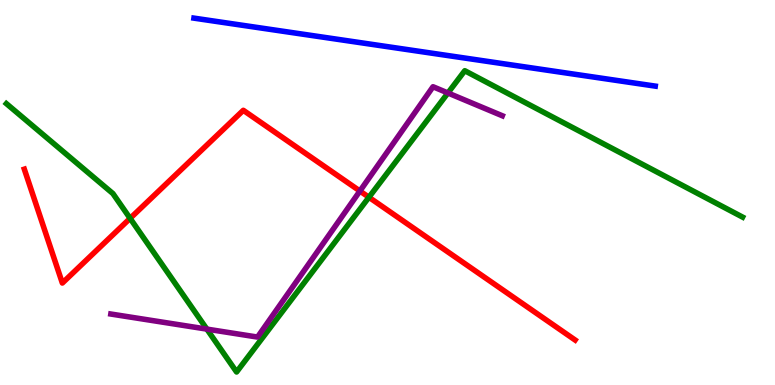[{'lines': ['blue', 'red'], 'intersections': []}, {'lines': ['green', 'red'], 'intersections': [{'x': 1.68, 'y': 4.33}, {'x': 4.76, 'y': 4.88}]}, {'lines': ['purple', 'red'], 'intersections': [{'x': 4.64, 'y': 5.04}]}, {'lines': ['blue', 'green'], 'intersections': []}, {'lines': ['blue', 'purple'], 'intersections': []}, {'lines': ['green', 'purple'], 'intersections': [{'x': 2.67, 'y': 1.45}, {'x': 5.78, 'y': 7.58}]}]